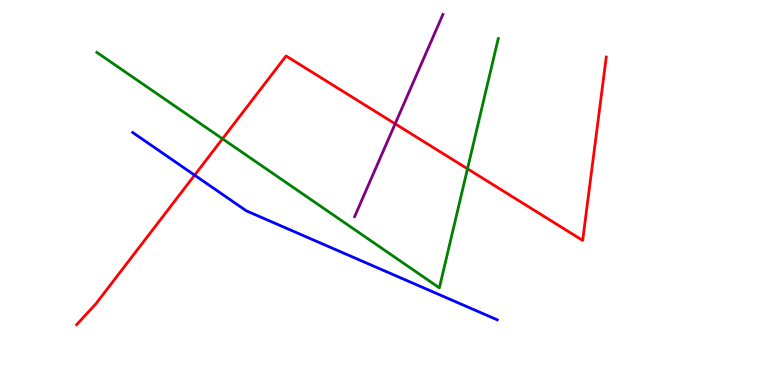[{'lines': ['blue', 'red'], 'intersections': [{'x': 2.51, 'y': 5.45}]}, {'lines': ['green', 'red'], 'intersections': [{'x': 2.87, 'y': 6.39}, {'x': 6.03, 'y': 5.62}]}, {'lines': ['purple', 'red'], 'intersections': [{'x': 5.1, 'y': 6.78}]}, {'lines': ['blue', 'green'], 'intersections': []}, {'lines': ['blue', 'purple'], 'intersections': []}, {'lines': ['green', 'purple'], 'intersections': []}]